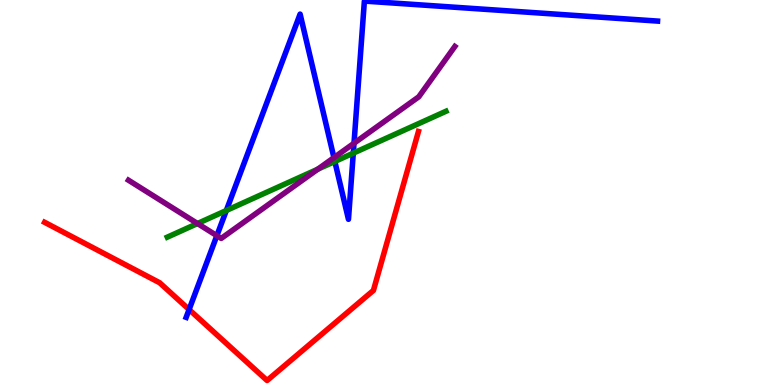[{'lines': ['blue', 'red'], 'intersections': [{'x': 2.44, 'y': 1.96}]}, {'lines': ['green', 'red'], 'intersections': []}, {'lines': ['purple', 'red'], 'intersections': []}, {'lines': ['blue', 'green'], 'intersections': [{'x': 2.92, 'y': 4.53}, {'x': 4.32, 'y': 5.81}, {'x': 4.56, 'y': 6.02}]}, {'lines': ['blue', 'purple'], 'intersections': [{'x': 2.8, 'y': 3.88}, {'x': 4.31, 'y': 5.91}, {'x': 4.57, 'y': 6.28}]}, {'lines': ['green', 'purple'], 'intersections': [{'x': 2.55, 'y': 4.19}, {'x': 4.1, 'y': 5.61}]}]